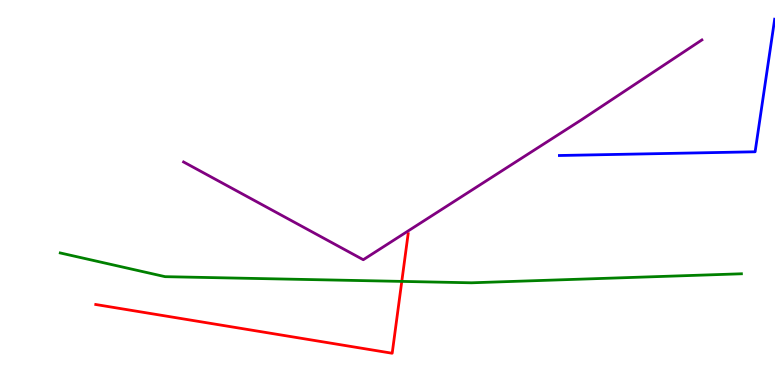[{'lines': ['blue', 'red'], 'intersections': []}, {'lines': ['green', 'red'], 'intersections': [{'x': 5.18, 'y': 2.69}]}, {'lines': ['purple', 'red'], 'intersections': []}, {'lines': ['blue', 'green'], 'intersections': []}, {'lines': ['blue', 'purple'], 'intersections': []}, {'lines': ['green', 'purple'], 'intersections': []}]